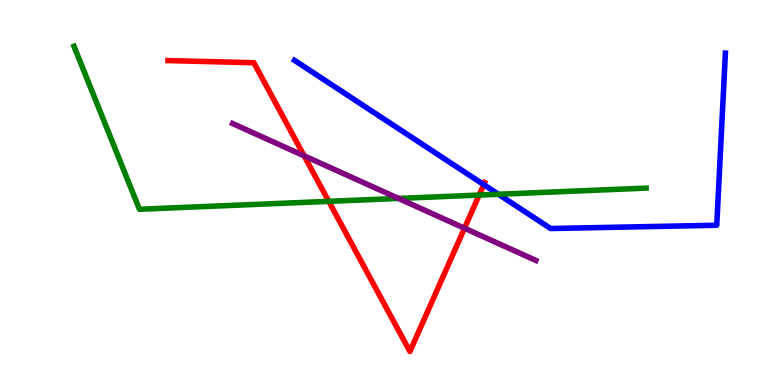[{'lines': ['blue', 'red'], 'intersections': [{'x': 6.24, 'y': 5.2}]}, {'lines': ['green', 'red'], 'intersections': [{'x': 4.24, 'y': 4.77}, {'x': 6.18, 'y': 4.93}]}, {'lines': ['purple', 'red'], 'intersections': [{'x': 3.92, 'y': 5.95}, {'x': 5.99, 'y': 4.07}]}, {'lines': ['blue', 'green'], 'intersections': [{'x': 6.43, 'y': 4.95}]}, {'lines': ['blue', 'purple'], 'intersections': []}, {'lines': ['green', 'purple'], 'intersections': [{'x': 5.14, 'y': 4.85}]}]